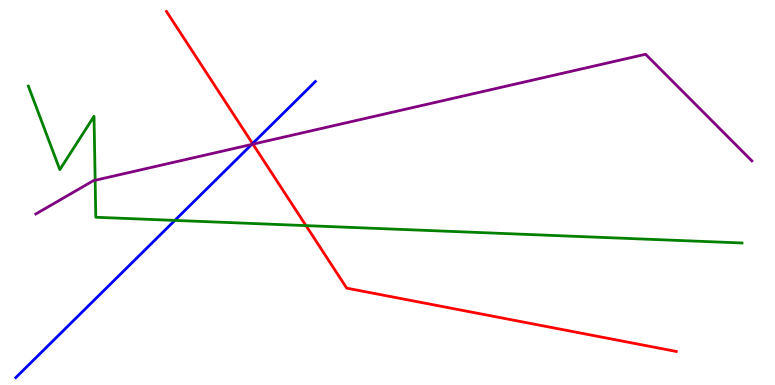[{'lines': ['blue', 'red'], 'intersections': [{'x': 3.26, 'y': 6.27}]}, {'lines': ['green', 'red'], 'intersections': [{'x': 3.95, 'y': 4.14}]}, {'lines': ['purple', 'red'], 'intersections': [{'x': 3.26, 'y': 6.26}]}, {'lines': ['blue', 'green'], 'intersections': [{'x': 2.26, 'y': 4.28}]}, {'lines': ['blue', 'purple'], 'intersections': [{'x': 3.25, 'y': 6.25}]}, {'lines': ['green', 'purple'], 'intersections': [{'x': 1.23, 'y': 5.32}]}]